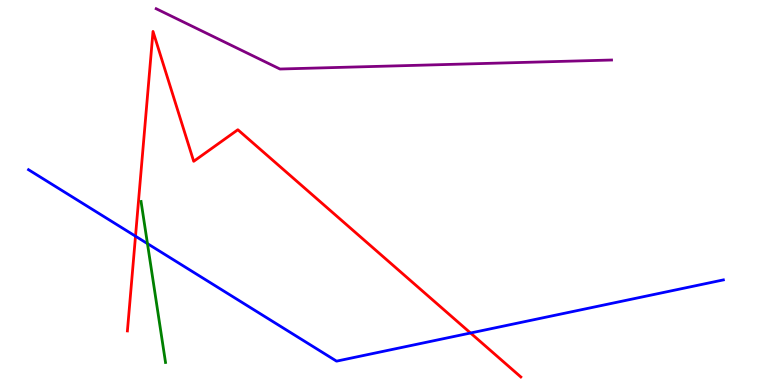[{'lines': ['blue', 'red'], 'intersections': [{'x': 1.75, 'y': 3.87}, {'x': 6.07, 'y': 1.35}]}, {'lines': ['green', 'red'], 'intersections': []}, {'lines': ['purple', 'red'], 'intersections': []}, {'lines': ['blue', 'green'], 'intersections': [{'x': 1.9, 'y': 3.67}]}, {'lines': ['blue', 'purple'], 'intersections': []}, {'lines': ['green', 'purple'], 'intersections': []}]